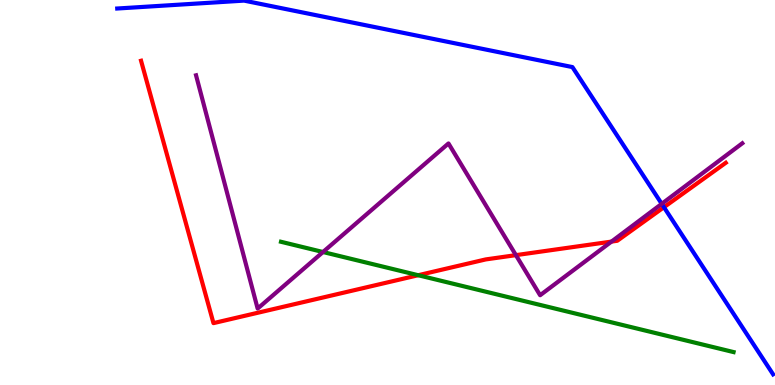[{'lines': ['blue', 'red'], 'intersections': [{'x': 8.57, 'y': 4.62}]}, {'lines': ['green', 'red'], 'intersections': [{'x': 5.4, 'y': 2.85}]}, {'lines': ['purple', 'red'], 'intersections': [{'x': 6.66, 'y': 3.37}, {'x': 7.89, 'y': 3.72}]}, {'lines': ['blue', 'green'], 'intersections': []}, {'lines': ['blue', 'purple'], 'intersections': [{'x': 8.54, 'y': 4.71}]}, {'lines': ['green', 'purple'], 'intersections': [{'x': 4.17, 'y': 3.45}]}]